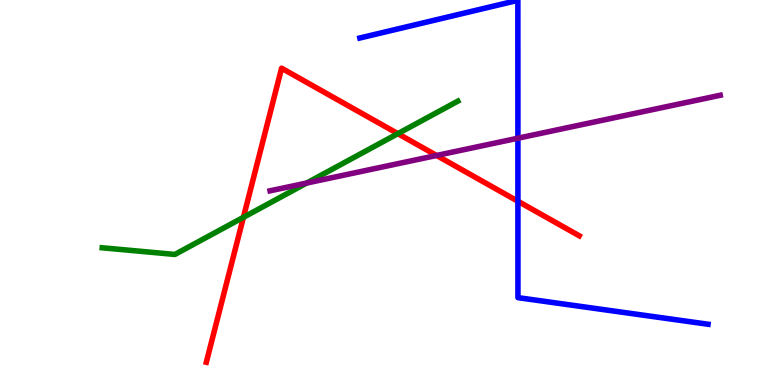[{'lines': ['blue', 'red'], 'intersections': [{'x': 6.68, 'y': 4.77}]}, {'lines': ['green', 'red'], 'intersections': [{'x': 3.14, 'y': 4.36}, {'x': 5.13, 'y': 6.53}]}, {'lines': ['purple', 'red'], 'intersections': [{'x': 5.63, 'y': 5.96}]}, {'lines': ['blue', 'green'], 'intersections': []}, {'lines': ['blue', 'purple'], 'intersections': [{'x': 6.68, 'y': 6.41}]}, {'lines': ['green', 'purple'], 'intersections': [{'x': 3.96, 'y': 5.25}]}]